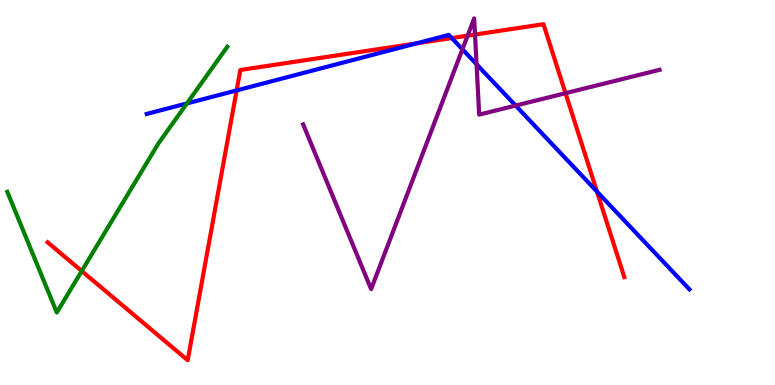[{'lines': ['blue', 'red'], 'intersections': [{'x': 3.05, 'y': 7.65}, {'x': 5.37, 'y': 8.87}, {'x': 5.83, 'y': 9.01}, {'x': 7.7, 'y': 5.02}]}, {'lines': ['green', 'red'], 'intersections': [{'x': 1.05, 'y': 2.96}]}, {'lines': ['purple', 'red'], 'intersections': [{'x': 6.03, 'y': 9.07}, {'x': 6.13, 'y': 9.1}, {'x': 7.3, 'y': 7.58}]}, {'lines': ['blue', 'green'], 'intersections': [{'x': 2.41, 'y': 7.31}]}, {'lines': ['blue', 'purple'], 'intersections': [{'x': 5.97, 'y': 8.72}, {'x': 6.15, 'y': 8.33}, {'x': 6.65, 'y': 7.26}]}, {'lines': ['green', 'purple'], 'intersections': []}]